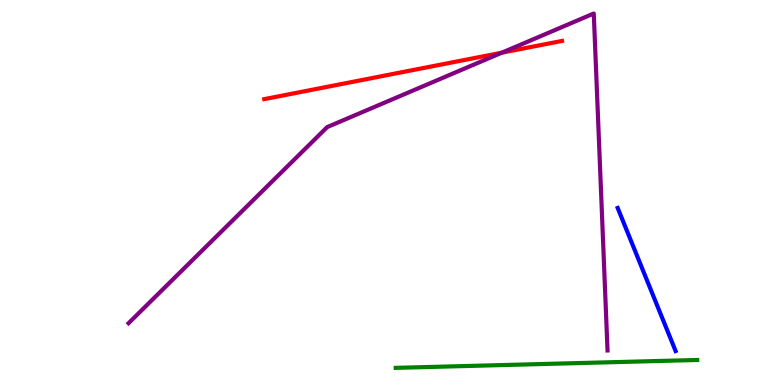[{'lines': ['blue', 'red'], 'intersections': []}, {'lines': ['green', 'red'], 'intersections': []}, {'lines': ['purple', 'red'], 'intersections': [{'x': 6.48, 'y': 8.63}]}, {'lines': ['blue', 'green'], 'intersections': []}, {'lines': ['blue', 'purple'], 'intersections': []}, {'lines': ['green', 'purple'], 'intersections': []}]